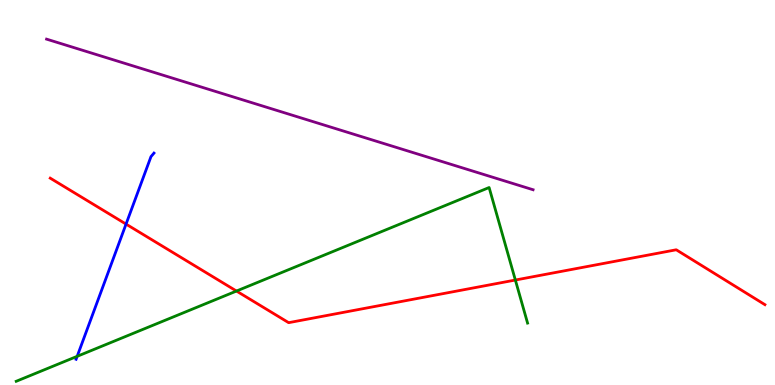[{'lines': ['blue', 'red'], 'intersections': [{'x': 1.63, 'y': 4.18}]}, {'lines': ['green', 'red'], 'intersections': [{'x': 3.05, 'y': 2.44}, {'x': 6.65, 'y': 2.73}]}, {'lines': ['purple', 'red'], 'intersections': []}, {'lines': ['blue', 'green'], 'intersections': [{'x': 0.996, 'y': 0.745}]}, {'lines': ['blue', 'purple'], 'intersections': []}, {'lines': ['green', 'purple'], 'intersections': []}]